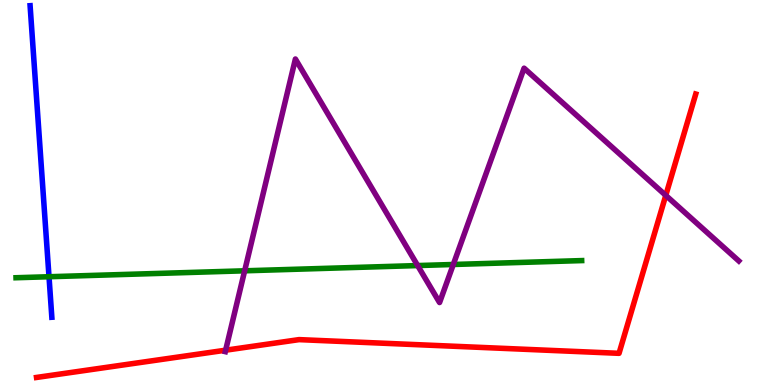[{'lines': ['blue', 'red'], 'intersections': []}, {'lines': ['green', 'red'], 'intersections': []}, {'lines': ['purple', 'red'], 'intersections': [{'x': 2.91, 'y': 0.904}, {'x': 8.59, 'y': 4.93}]}, {'lines': ['blue', 'green'], 'intersections': [{'x': 0.632, 'y': 2.81}]}, {'lines': ['blue', 'purple'], 'intersections': []}, {'lines': ['green', 'purple'], 'intersections': [{'x': 3.16, 'y': 2.97}, {'x': 5.39, 'y': 3.1}, {'x': 5.85, 'y': 3.13}]}]